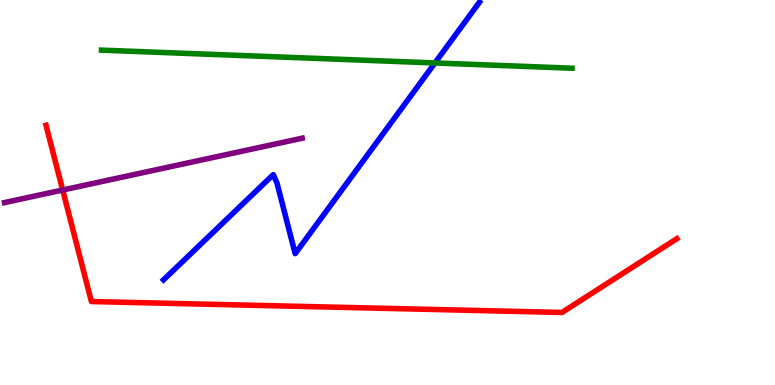[{'lines': ['blue', 'red'], 'intersections': []}, {'lines': ['green', 'red'], 'intersections': []}, {'lines': ['purple', 'red'], 'intersections': [{'x': 0.809, 'y': 5.06}]}, {'lines': ['blue', 'green'], 'intersections': [{'x': 5.61, 'y': 8.36}]}, {'lines': ['blue', 'purple'], 'intersections': []}, {'lines': ['green', 'purple'], 'intersections': []}]